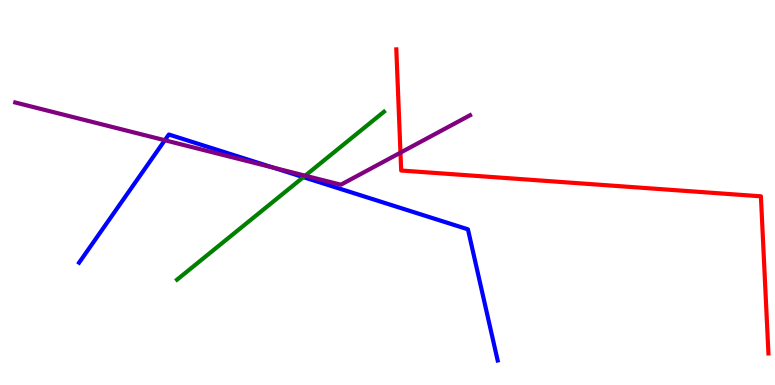[{'lines': ['blue', 'red'], 'intersections': []}, {'lines': ['green', 'red'], 'intersections': []}, {'lines': ['purple', 'red'], 'intersections': [{'x': 5.17, 'y': 6.04}]}, {'lines': ['blue', 'green'], 'intersections': [{'x': 3.91, 'y': 5.4}]}, {'lines': ['blue', 'purple'], 'intersections': [{'x': 2.13, 'y': 6.36}, {'x': 3.53, 'y': 5.65}]}, {'lines': ['green', 'purple'], 'intersections': [{'x': 3.94, 'y': 5.44}]}]